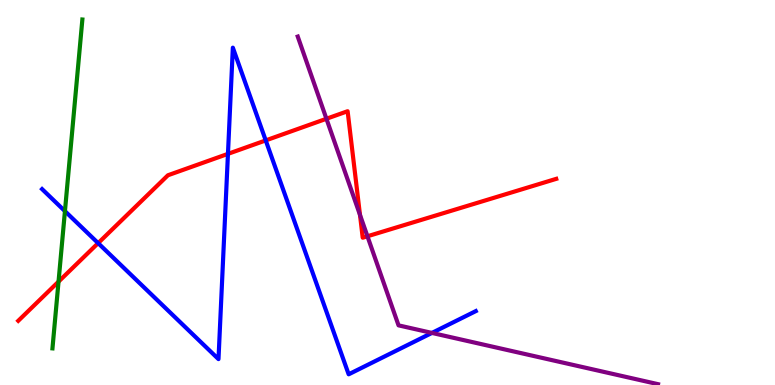[{'lines': ['blue', 'red'], 'intersections': [{'x': 1.27, 'y': 3.68}, {'x': 2.94, 'y': 6.0}, {'x': 3.43, 'y': 6.35}]}, {'lines': ['green', 'red'], 'intersections': [{'x': 0.755, 'y': 2.68}]}, {'lines': ['purple', 'red'], 'intersections': [{'x': 4.21, 'y': 6.92}, {'x': 4.65, 'y': 4.42}, {'x': 4.74, 'y': 3.86}]}, {'lines': ['blue', 'green'], 'intersections': [{'x': 0.838, 'y': 4.52}]}, {'lines': ['blue', 'purple'], 'intersections': [{'x': 5.57, 'y': 1.35}]}, {'lines': ['green', 'purple'], 'intersections': []}]